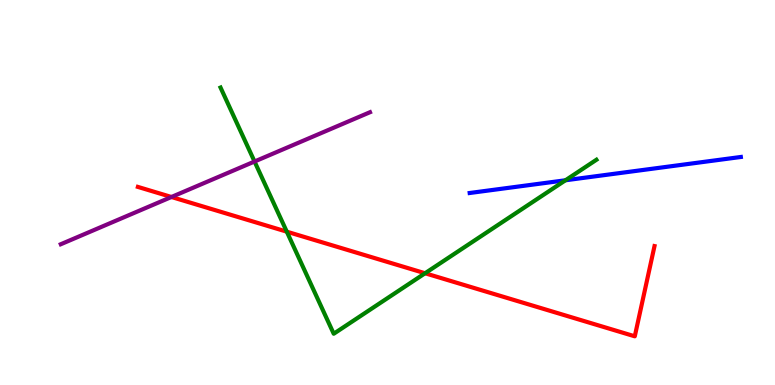[{'lines': ['blue', 'red'], 'intersections': []}, {'lines': ['green', 'red'], 'intersections': [{'x': 3.7, 'y': 3.98}, {'x': 5.48, 'y': 2.9}]}, {'lines': ['purple', 'red'], 'intersections': [{'x': 2.21, 'y': 4.88}]}, {'lines': ['blue', 'green'], 'intersections': [{'x': 7.3, 'y': 5.32}]}, {'lines': ['blue', 'purple'], 'intersections': []}, {'lines': ['green', 'purple'], 'intersections': [{'x': 3.28, 'y': 5.8}]}]